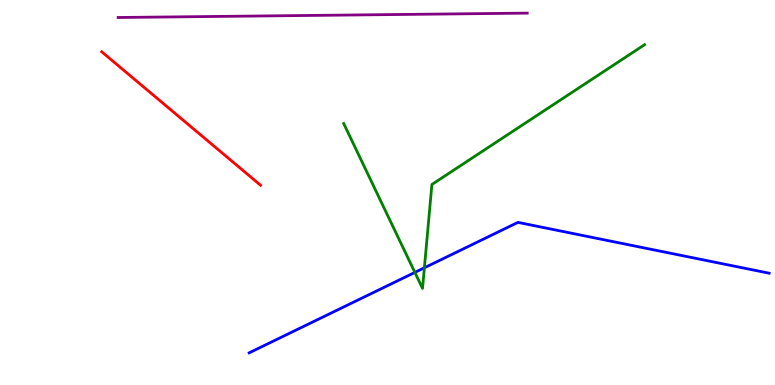[{'lines': ['blue', 'red'], 'intersections': []}, {'lines': ['green', 'red'], 'intersections': []}, {'lines': ['purple', 'red'], 'intersections': []}, {'lines': ['blue', 'green'], 'intersections': [{'x': 5.35, 'y': 2.92}, {'x': 5.48, 'y': 3.04}]}, {'lines': ['blue', 'purple'], 'intersections': []}, {'lines': ['green', 'purple'], 'intersections': []}]